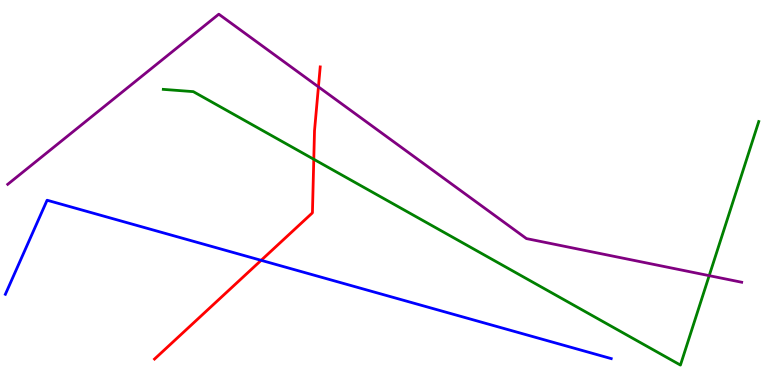[{'lines': ['blue', 'red'], 'intersections': [{'x': 3.37, 'y': 3.24}]}, {'lines': ['green', 'red'], 'intersections': [{'x': 4.05, 'y': 5.86}]}, {'lines': ['purple', 'red'], 'intersections': [{'x': 4.11, 'y': 7.74}]}, {'lines': ['blue', 'green'], 'intersections': []}, {'lines': ['blue', 'purple'], 'intersections': []}, {'lines': ['green', 'purple'], 'intersections': [{'x': 9.15, 'y': 2.84}]}]